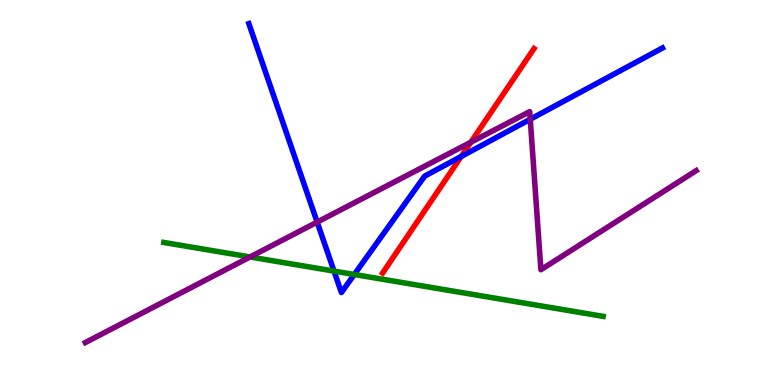[{'lines': ['blue', 'red'], 'intersections': [{'x': 5.95, 'y': 5.94}]}, {'lines': ['green', 'red'], 'intersections': []}, {'lines': ['purple', 'red'], 'intersections': [{'x': 6.08, 'y': 6.31}]}, {'lines': ['blue', 'green'], 'intersections': [{'x': 4.31, 'y': 2.96}, {'x': 4.57, 'y': 2.87}]}, {'lines': ['blue', 'purple'], 'intersections': [{'x': 4.09, 'y': 4.23}, {'x': 6.84, 'y': 6.9}]}, {'lines': ['green', 'purple'], 'intersections': [{'x': 3.23, 'y': 3.33}]}]